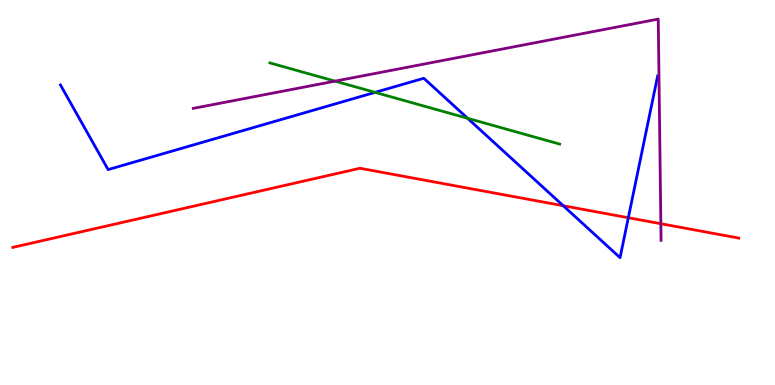[{'lines': ['blue', 'red'], 'intersections': [{'x': 7.27, 'y': 4.66}, {'x': 8.11, 'y': 4.34}]}, {'lines': ['green', 'red'], 'intersections': []}, {'lines': ['purple', 'red'], 'intersections': [{'x': 8.53, 'y': 4.19}]}, {'lines': ['blue', 'green'], 'intersections': [{'x': 4.84, 'y': 7.6}, {'x': 6.03, 'y': 6.93}]}, {'lines': ['blue', 'purple'], 'intersections': []}, {'lines': ['green', 'purple'], 'intersections': [{'x': 4.32, 'y': 7.89}]}]